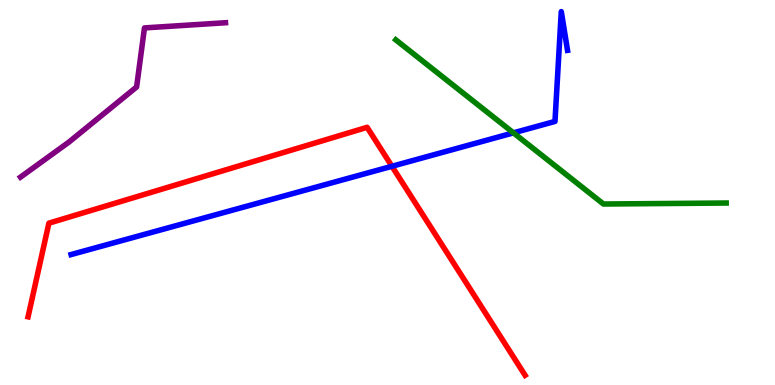[{'lines': ['blue', 'red'], 'intersections': [{'x': 5.06, 'y': 5.68}]}, {'lines': ['green', 'red'], 'intersections': []}, {'lines': ['purple', 'red'], 'intersections': []}, {'lines': ['blue', 'green'], 'intersections': [{'x': 6.63, 'y': 6.55}]}, {'lines': ['blue', 'purple'], 'intersections': []}, {'lines': ['green', 'purple'], 'intersections': []}]